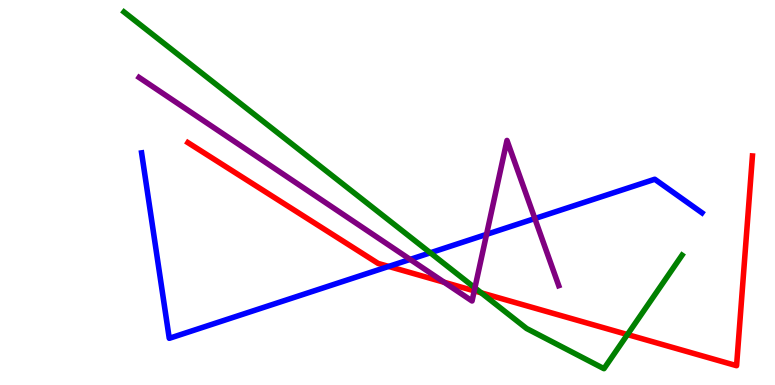[{'lines': ['blue', 'red'], 'intersections': [{'x': 5.02, 'y': 3.08}]}, {'lines': ['green', 'red'], 'intersections': [{'x': 6.21, 'y': 2.39}, {'x': 8.1, 'y': 1.31}]}, {'lines': ['purple', 'red'], 'intersections': [{'x': 5.73, 'y': 2.67}, {'x': 6.12, 'y': 2.45}]}, {'lines': ['blue', 'green'], 'intersections': [{'x': 5.55, 'y': 3.43}]}, {'lines': ['blue', 'purple'], 'intersections': [{'x': 5.29, 'y': 3.26}, {'x': 6.28, 'y': 3.91}, {'x': 6.9, 'y': 4.32}]}, {'lines': ['green', 'purple'], 'intersections': [{'x': 6.13, 'y': 2.52}]}]